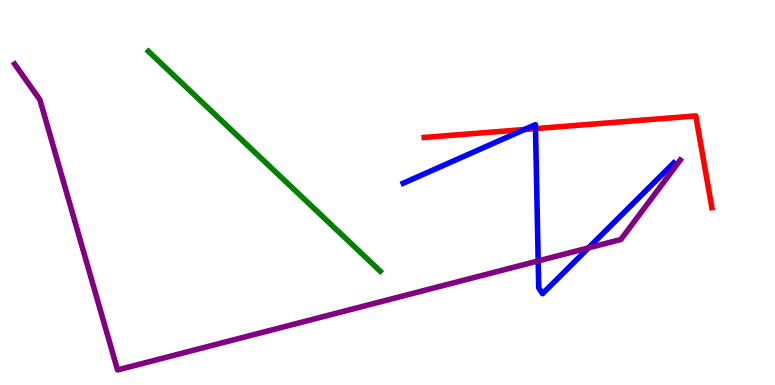[{'lines': ['blue', 'red'], 'intersections': [{'x': 6.77, 'y': 6.64}, {'x': 6.91, 'y': 6.66}]}, {'lines': ['green', 'red'], 'intersections': []}, {'lines': ['purple', 'red'], 'intersections': []}, {'lines': ['blue', 'green'], 'intersections': []}, {'lines': ['blue', 'purple'], 'intersections': [{'x': 6.94, 'y': 3.22}, {'x': 7.59, 'y': 3.56}]}, {'lines': ['green', 'purple'], 'intersections': []}]